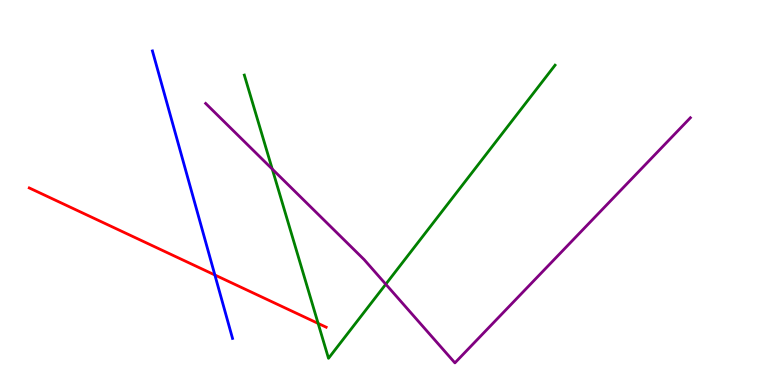[{'lines': ['blue', 'red'], 'intersections': [{'x': 2.77, 'y': 2.86}]}, {'lines': ['green', 'red'], 'intersections': [{'x': 4.1, 'y': 1.6}]}, {'lines': ['purple', 'red'], 'intersections': []}, {'lines': ['blue', 'green'], 'intersections': []}, {'lines': ['blue', 'purple'], 'intersections': []}, {'lines': ['green', 'purple'], 'intersections': [{'x': 3.51, 'y': 5.61}, {'x': 4.98, 'y': 2.62}]}]